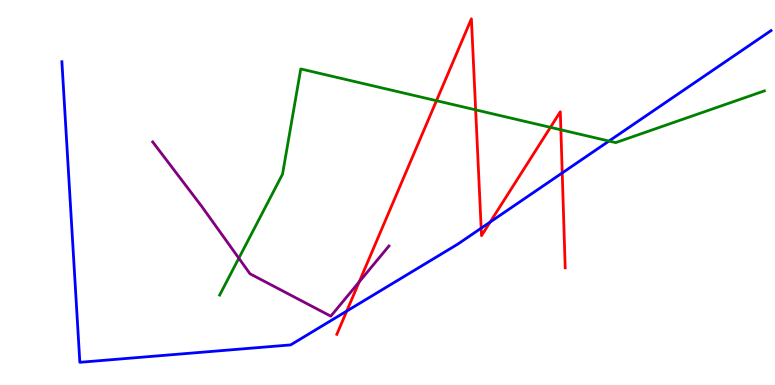[{'lines': ['blue', 'red'], 'intersections': [{'x': 4.47, 'y': 1.92}, {'x': 6.21, 'y': 4.07}, {'x': 6.32, 'y': 4.23}, {'x': 7.25, 'y': 5.51}]}, {'lines': ['green', 'red'], 'intersections': [{'x': 5.63, 'y': 7.38}, {'x': 6.14, 'y': 7.15}, {'x': 7.1, 'y': 6.69}, {'x': 7.24, 'y': 6.63}]}, {'lines': ['purple', 'red'], 'intersections': [{'x': 4.63, 'y': 2.68}]}, {'lines': ['blue', 'green'], 'intersections': [{'x': 7.86, 'y': 6.34}]}, {'lines': ['blue', 'purple'], 'intersections': []}, {'lines': ['green', 'purple'], 'intersections': [{'x': 3.08, 'y': 3.29}]}]